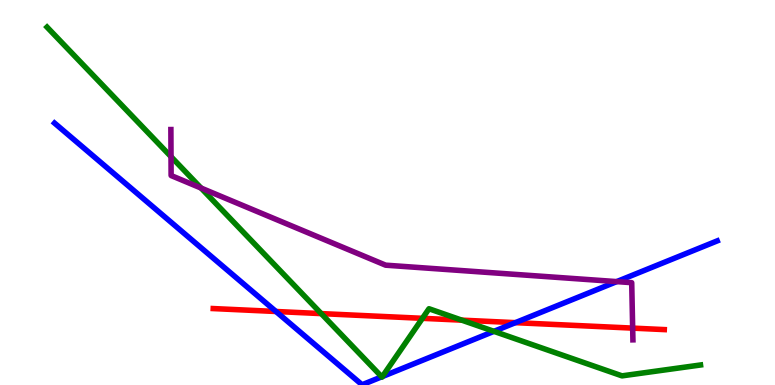[{'lines': ['blue', 'red'], 'intersections': [{'x': 3.56, 'y': 1.91}, {'x': 6.65, 'y': 1.62}]}, {'lines': ['green', 'red'], 'intersections': [{'x': 4.15, 'y': 1.85}, {'x': 5.45, 'y': 1.73}, {'x': 5.96, 'y': 1.68}]}, {'lines': ['purple', 'red'], 'intersections': [{'x': 8.16, 'y': 1.48}]}, {'lines': ['blue', 'green'], 'intersections': [{'x': 4.93, 'y': 0.213}, {'x': 4.93, 'y': 0.22}, {'x': 6.37, 'y': 1.39}]}, {'lines': ['blue', 'purple'], 'intersections': [{'x': 7.96, 'y': 2.69}]}, {'lines': ['green', 'purple'], 'intersections': [{'x': 2.21, 'y': 5.93}, {'x': 2.59, 'y': 5.12}]}]